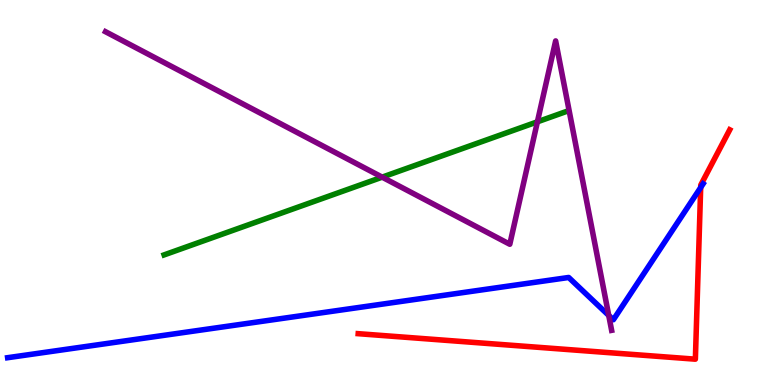[{'lines': ['blue', 'red'], 'intersections': [{'x': 9.04, 'y': 5.13}]}, {'lines': ['green', 'red'], 'intersections': []}, {'lines': ['purple', 'red'], 'intersections': []}, {'lines': ['blue', 'green'], 'intersections': []}, {'lines': ['blue', 'purple'], 'intersections': [{'x': 7.85, 'y': 1.81}]}, {'lines': ['green', 'purple'], 'intersections': [{'x': 4.93, 'y': 5.4}, {'x': 6.93, 'y': 6.84}]}]